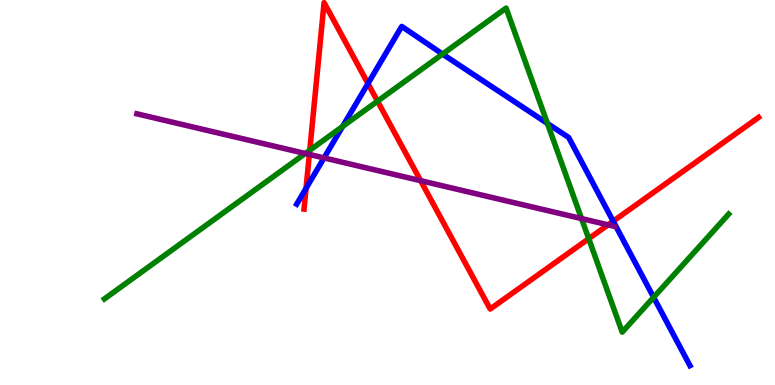[{'lines': ['blue', 'red'], 'intersections': [{'x': 3.95, 'y': 5.11}, {'x': 4.75, 'y': 7.83}, {'x': 7.91, 'y': 4.25}]}, {'lines': ['green', 'red'], 'intersections': [{'x': 4.0, 'y': 6.1}, {'x': 4.87, 'y': 7.37}, {'x': 7.6, 'y': 3.8}]}, {'lines': ['purple', 'red'], 'intersections': [{'x': 3.99, 'y': 5.99}, {'x': 5.43, 'y': 5.31}, {'x': 7.85, 'y': 4.16}]}, {'lines': ['blue', 'green'], 'intersections': [{'x': 4.42, 'y': 6.72}, {'x': 5.71, 'y': 8.6}, {'x': 7.06, 'y': 6.79}, {'x': 8.43, 'y': 2.28}]}, {'lines': ['blue', 'purple'], 'intersections': [{'x': 4.18, 'y': 5.9}]}, {'lines': ['green', 'purple'], 'intersections': [{'x': 3.94, 'y': 6.01}, {'x': 7.5, 'y': 4.32}]}]